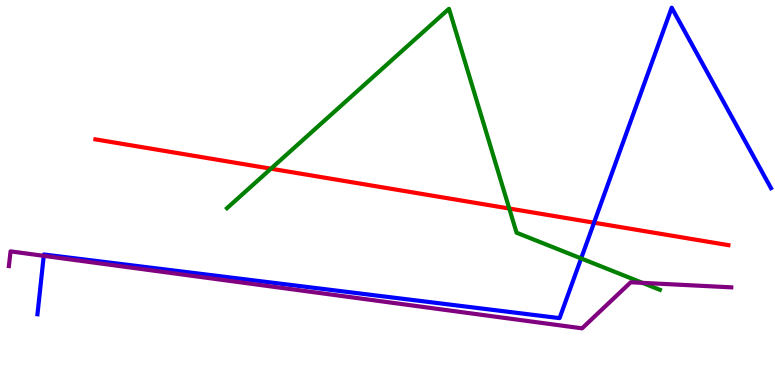[{'lines': ['blue', 'red'], 'intersections': [{'x': 7.67, 'y': 4.22}]}, {'lines': ['green', 'red'], 'intersections': [{'x': 3.5, 'y': 5.62}, {'x': 6.57, 'y': 4.58}]}, {'lines': ['purple', 'red'], 'intersections': []}, {'lines': ['blue', 'green'], 'intersections': [{'x': 7.5, 'y': 3.29}]}, {'lines': ['blue', 'purple'], 'intersections': [{'x': 0.565, 'y': 3.35}]}, {'lines': ['green', 'purple'], 'intersections': [{'x': 8.29, 'y': 2.65}]}]